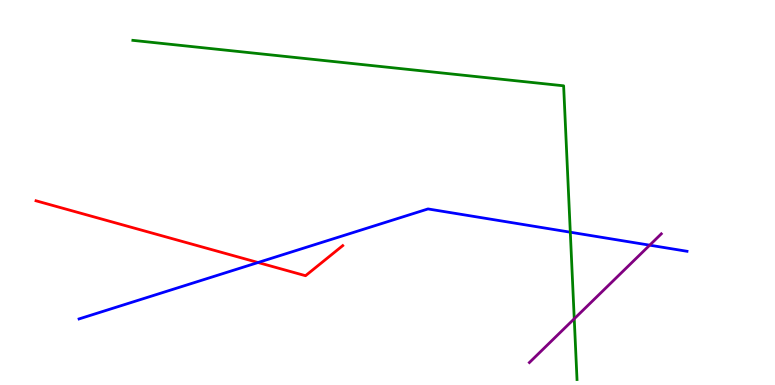[{'lines': ['blue', 'red'], 'intersections': [{'x': 3.33, 'y': 3.18}]}, {'lines': ['green', 'red'], 'intersections': []}, {'lines': ['purple', 'red'], 'intersections': []}, {'lines': ['blue', 'green'], 'intersections': [{'x': 7.36, 'y': 3.97}]}, {'lines': ['blue', 'purple'], 'intersections': [{'x': 8.38, 'y': 3.63}]}, {'lines': ['green', 'purple'], 'intersections': [{'x': 7.41, 'y': 1.72}]}]